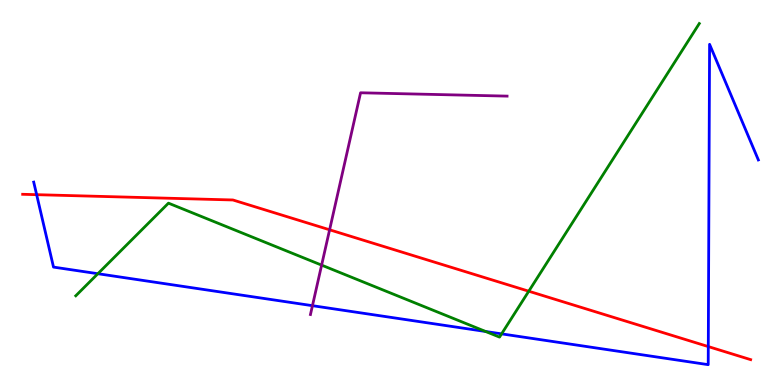[{'lines': ['blue', 'red'], 'intersections': [{'x': 0.473, 'y': 4.94}, {'x': 9.14, 'y': 0.998}]}, {'lines': ['green', 'red'], 'intersections': [{'x': 6.82, 'y': 2.44}]}, {'lines': ['purple', 'red'], 'intersections': [{'x': 4.25, 'y': 4.03}]}, {'lines': ['blue', 'green'], 'intersections': [{'x': 1.26, 'y': 2.89}, {'x': 6.27, 'y': 1.39}, {'x': 6.47, 'y': 1.33}]}, {'lines': ['blue', 'purple'], 'intersections': [{'x': 4.03, 'y': 2.06}]}, {'lines': ['green', 'purple'], 'intersections': [{'x': 4.15, 'y': 3.11}]}]